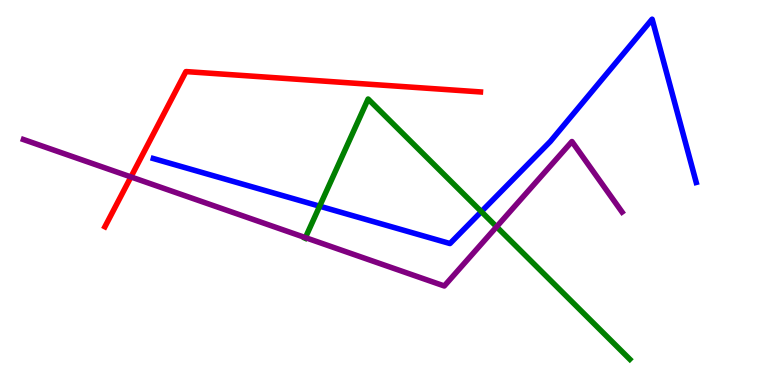[{'lines': ['blue', 'red'], 'intersections': []}, {'lines': ['green', 'red'], 'intersections': []}, {'lines': ['purple', 'red'], 'intersections': [{'x': 1.69, 'y': 5.4}]}, {'lines': ['blue', 'green'], 'intersections': [{'x': 4.12, 'y': 4.64}, {'x': 6.21, 'y': 4.5}]}, {'lines': ['blue', 'purple'], 'intersections': []}, {'lines': ['green', 'purple'], 'intersections': [{'x': 3.94, 'y': 3.83}, {'x': 6.41, 'y': 4.11}]}]